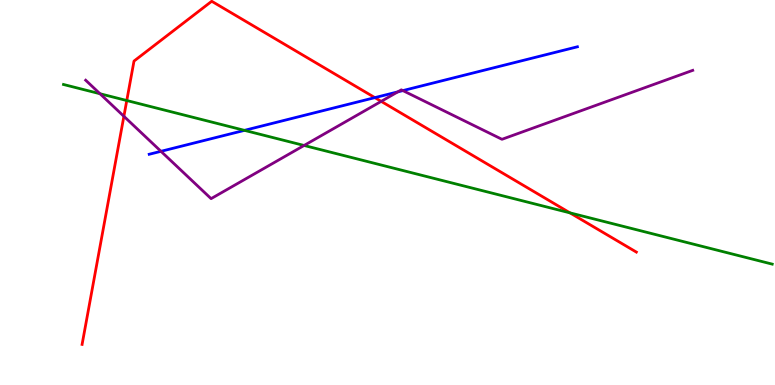[{'lines': ['blue', 'red'], 'intersections': [{'x': 4.84, 'y': 7.46}]}, {'lines': ['green', 'red'], 'intersections': [{'x': 1.64, 'y': 7.39}, {'x': 7.35, 'y': 4.47}]}, {'lines': ['purple', 'red'], 'intersections': [{'x': 1.6, 'y': 6.98}, {'x': 4.92, 'y': 7.37}]}, {'lines': ['blue', 'green'], 'intersections': [{'x': 3.15, 'y': 6.61}]}, {'lines': ['blue', 'purple'], 'intersections': [{'x': 2.08, 'y': 6.07}, {'x': 5.13, 'y': 7.61}, {'x': 5.2, 'y': 7.65}]}, {'lines': ['green', 'purple'], 'intersections': [{'x': 1.29, 'y': 7.57}, {'x': 3.92, 'y': 6.22}]}]